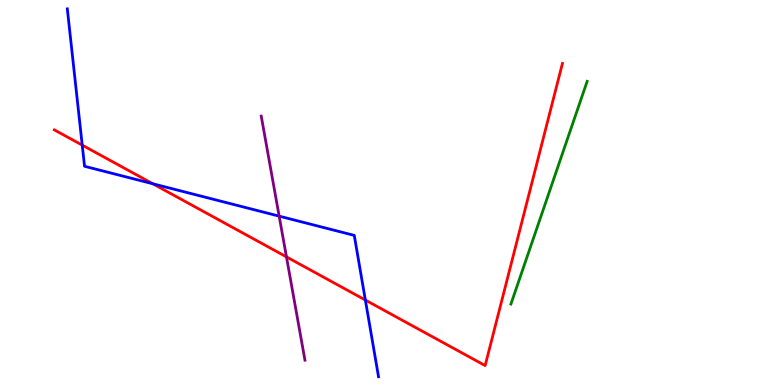[{'lines': ['blue', 'red'], 'intersections': [{'x': 1.06, 'y': 6.23}, {'x': 1.97, 'y': 5.23}, {'x': 4.71, 'y': 2.21}]}, {'lines': ['green', 'red'], 'intersections': []}, {'lines': ['purple', 'red'], 'intersections': [{'x': 3.7, 'y': 3.33}]}, {'lines': ['blue', 'green'], 'intersections': []}, {'lines': ['blue', 'purple'], 'intersections': [{'x': 3.6, 'y': 4.39}]}, {'lines': ['green', 'purple'], 'intersections': []}]